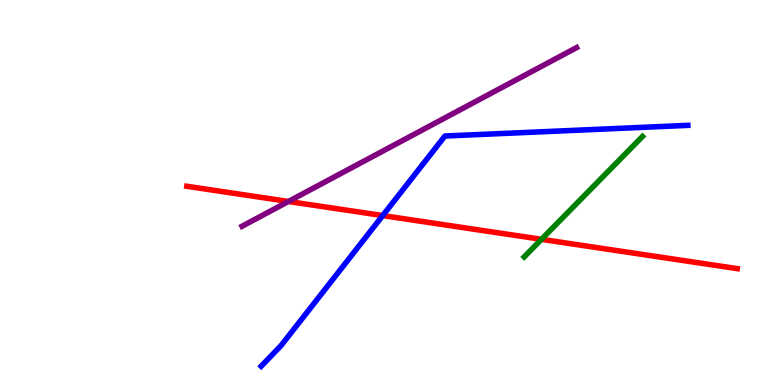[{'lines': ['blue', 'red'], 'intersections': [{'x': 4.94, 'y': 4.4}]}, {'lines': ['green', 'red'], 'intersections': [{'x': 6.99, 'y': 3.78}]}, {'lines': ['purple', 'red'], 'intersections': [{'x': 3.72, 'y': 4.77}]}, {'lines': ['blue', 'green'], 'intersections': []}, {'lines': ['blue', 'purple'], 'intersections': []}, {'lines': ['green', 'purple'], 'intersections': []}]